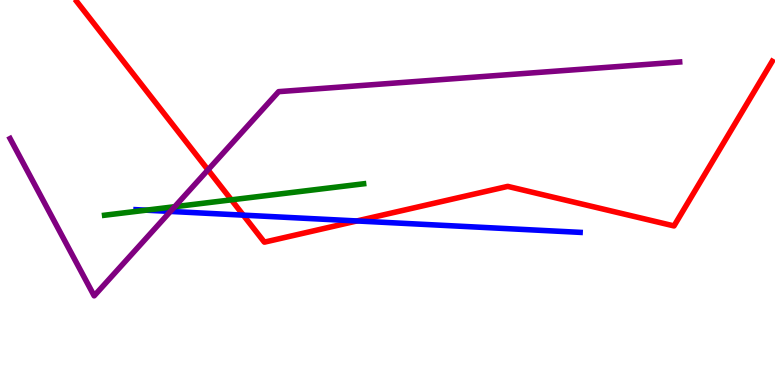[{'lines': ['blue', 'red'], 'intersections': [{'x': 3.14, 'y': 4.41}, {'x': 4.6, 'y': 4.26}]}, {'lines': ['green', 'red'], 'intersections': [{'x': 2.99, 'y': 4.81}]}, {'lines': ['purple', 'red'], 'intersections': [{'x': 2.68, 'y': 5.59}]}, {'lines': ['blue', 'green'], 'intersections': [{'x': 1.89, 'y': 4.54}]}, {'lines': ['blue', 'purple'], 'intersections': [{'x': 2.2, 'y': 4.51}]}, {'lines': ['green', 'purple'], 'intersections': [{'x': 2.25, 'y': 4.63}]}]